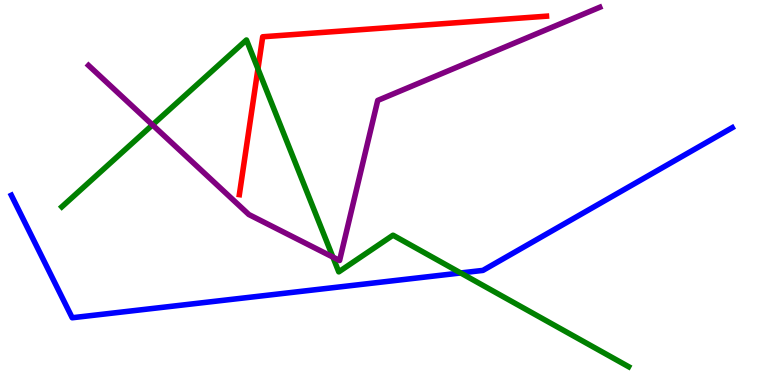[{'lines': ['blue', 'red'], 'intersections': []}, {'lines': ['green', 'red'], 'intersections': [{'x': 3.33, 'y': 8.21}]}, {'lines': ['purple', 'red'], 'intersections': []}, {'lines': ['blue', 'green'], 'intersections': [{'x': 5.94, 'y': 2.91}]}, {'lines': ['blue', 'purple'], 'intersections': []}, {'lines': ['green', 'purple'], 'intersections': [{'x': 1.97, 'y': 6.76}, {'x': 4.3, 'y': 3.32}]}]